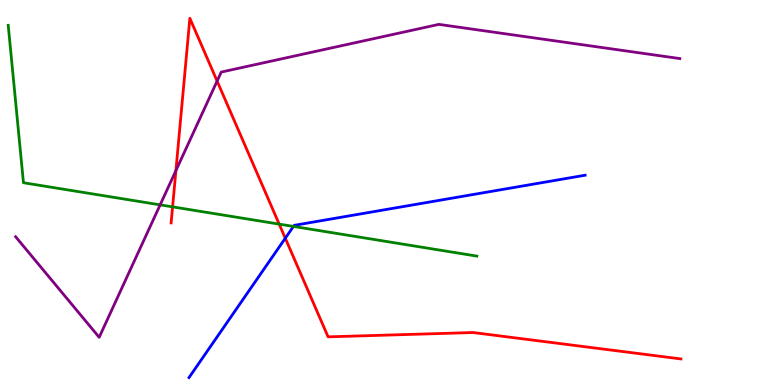[{'lines': ['blue', 'red'], 'intersections': [{'x': 3.68, 'y': 3.81}]}, {'lines': ['green', 'red'], 'intersections': [{'x': 2.23, 'y': 4.63}, {'x': 3.6, 'y': 4.18}]}, {'lines': ['purple', 'red'], 'intersections': [{'x': 2.27, 'y': 5.57}, {'x': 2.8, 'y': 7.89}]}, {'lines': ['blue', 'green'], 'intersections': [{'x': 3.79, 'y': 4.12}]}, {'lines': ['blue', 'purple'], 'intersections': []}, {'lines': ['green', 'purple'], 'intersections': [{'x': 2.07, 'y': 4.68}]}]